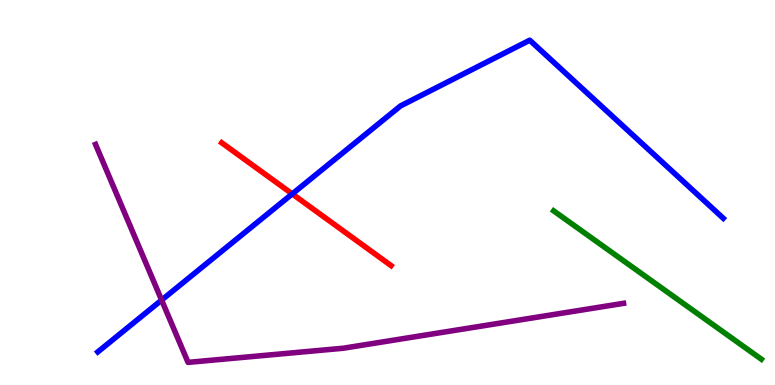[{'lines': ['blue', 'red'], 'intersections': [{'x': 3.77, 'y': 4.96}]}, {'lines': ['green', 'red'], 'intersections': []}, {'lines': ['purple', 'red'], 'intersections': []}, {'lines': ['blue', 'green'], 'intersections': []}, {'lines': ['blue', 'purple'], 'intersections': [{'x': 2.09, 'y': 2.21}]}, {'lines': ['green', 'purple'], 'intersections': []}]